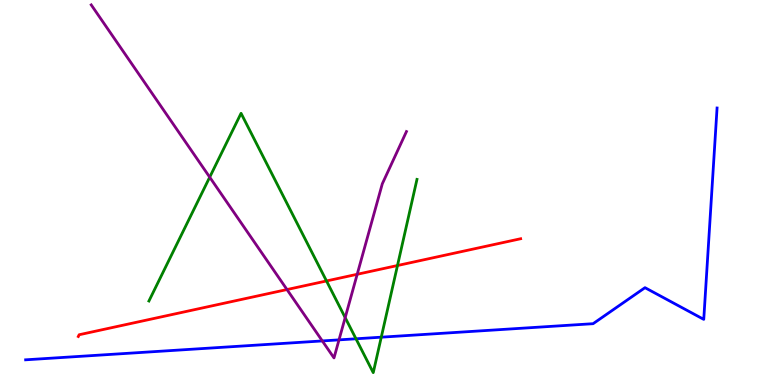[{'lines': ['blue', 'red'], 'intersections': []}, {'lines': ['green', 'red'], 'intersections': [{'x': 4.21, 'y': 2.7}, {'x': 5.13, 'y': 3.1}]}, {'lines': ['purple', 'red'], 'intersections': [{'x': 3.7, 'y': 2.48}, {'x': 4.61, 'y': 2.88}]}, {'lines': ['blue', 'green'], 'intersections': [{'x': 4.59, 'y': 1.2}, {'x': 4.92, 'y': 1.24}]}, {'lines': ['blue', 'purple'], 'intersections': [{'x': 4.16, 'y': 1.14}, {'x': 4.37, 'y': 1.17}]}, {'lines': ['green', 'purple'], 'intersections': [{'x': 2.71, 'y': 5.4}, {'x': 4.45, 'y': 1.75}]}]